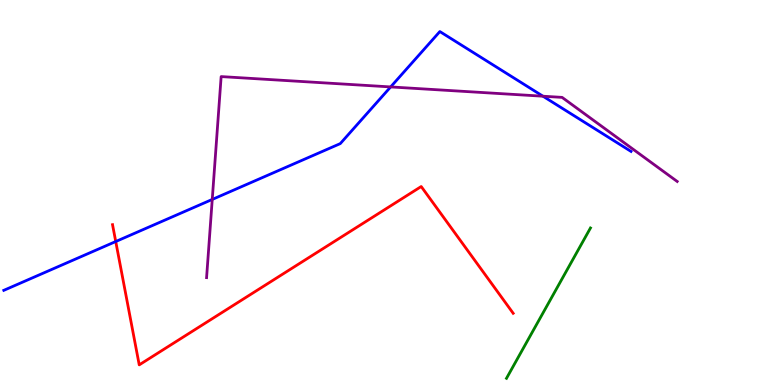[{'lines': ['blue', 'red'], 'intersections': [{'x': 1.49, 'y': 3.73}]}, {'lines': ['green', 'red'], 'intersections': []}, {'lines': ['purple', 'red'], 'intersections': []}, {'lines': ['blue', 'green'], 'intersections': []}, {'lines': ['blue', 'purple'], 'intersections': [{'x': 2.74, 'y': 4.82}, {'x': 5.04, 'y': 7.74}, {'x': 7.01, 'y': 7.5}]}, {'lines': ['green', 'purple'], 'intersections': []}]